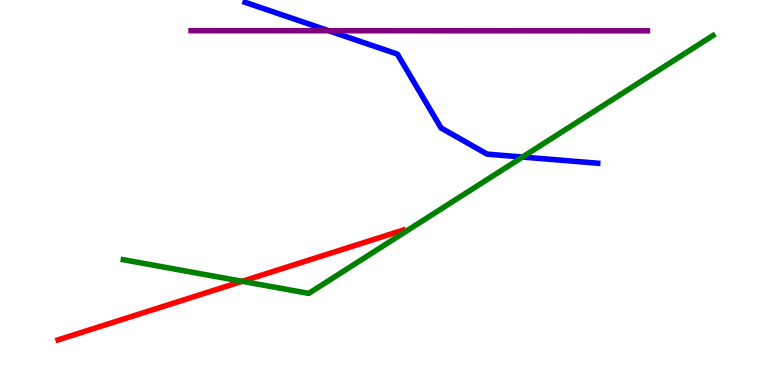[{'lines': ['blue', 'red'], 'intersections': []}, {'lines': ['green', 'red'], 'intersections': [{'x': 3.13, 'y': 2.69}]}, {'lines': ['purple', 'red'], 'intersections': []}, {'lines': ['blue', 'green'], 'intersections': [{'x': 6.74, 'y': 5.92}]}, {'lines': ['blue', 'purple'], 'intersections': [{'x': 4.24, 'y': 9.2}]}, {'lines': ['green', 'purple'], 'intersections': []}]